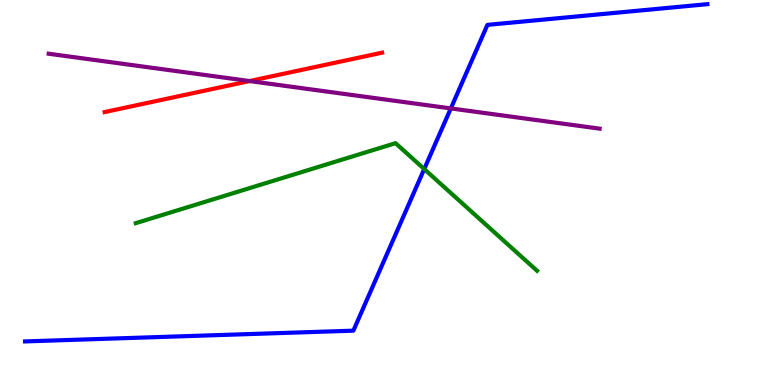[{'lines': ['blue', 'red'], 'intersections': []}, {'lines': ['green', 'red'], 'intersections': []}, {'lines': ['purple', 'red'], 'intersections': [{'x': 3.22, 'y': 7.89}]}, {'lines': ['blue', 'green'], 'intersections': [{'x': 5.47, 'y': 5.61}]}, {'lines': ['blue', 'purple'], 'intersections': [{'x': 5.82, 'y': 7.18}]}, {'lines': ['green', 'purple'], 'intersections': []}]